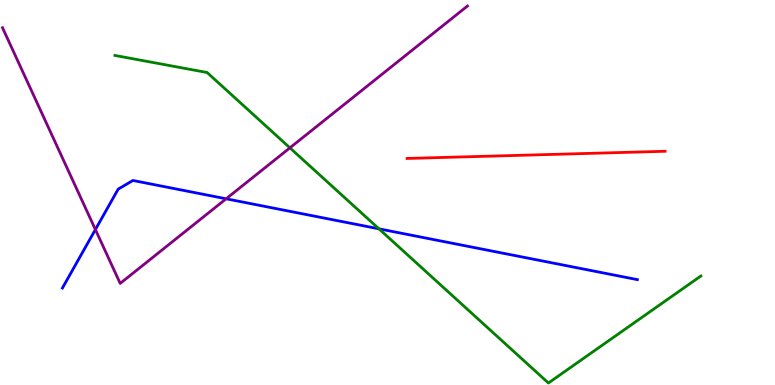[{'lines': ['blue', 'red'], 'intersections': []}, {'lines': ['green', 'red'], 'intersections': []}, {'lines': ['purple', 'red'], 'intersections': []}, {'lines': ['blue', 'green'], 'intersections': [{'x': 4.89, 'y': 4.06}]}, {'lines': ['blue', 'purple'], 'intersections': [{'x': 1.23, 'y': 4.04}, {'x': 2.92, 'y': 4.84}]}, {'lines': ['green', 'purple'], 'intersections': [{'x': 3.74, 'y': 6.16}]}]